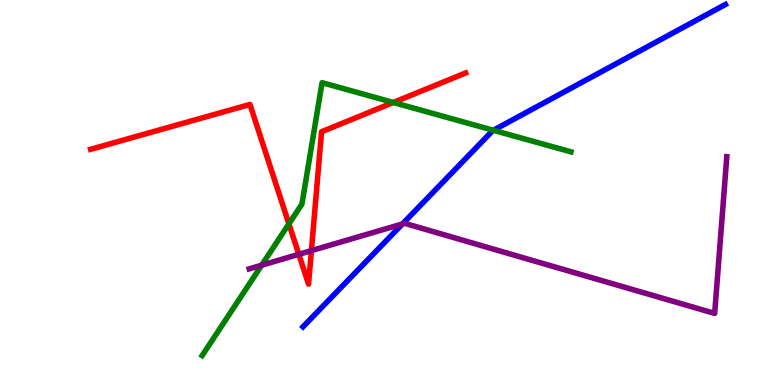[{'lines': ['blue', 'red'], 'intersections': []}, {'lines': ['green', 'red'], 'intersections': [{'x': 3.73, 'y': 4.19}, {'x': 5.08, 'y': 7.34}]}, {'lines': ['purple', 'red'], 'intersections': [{'x': 3.86, 'y': 3.39}, {'x': 4.02, 'y': 3.49}]}, {'lines': ['blue', 'green'], 'intersections': [{'x': 6.37, 'y': 6.62}]}, {'lines': ['blue', 'purple'], 'intersections': [{'x': 5.19, 'y': 4.18}]}, {'lines': ['green', 'purple'], 'intersections': [{'x': 3.38, 'y': 3.11}]}]